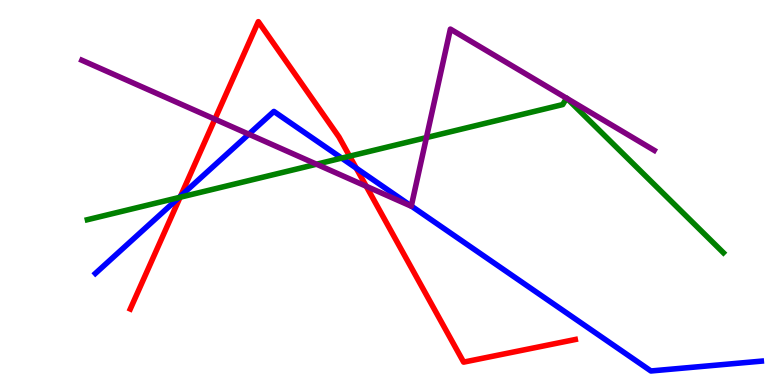[{'lines': ['blue', 'red'], 'intersections': [{'x': 2.33, 'y': 4.91}, {'x': 4.6, 'y': 5.63}]}, {'lines': ['green', 'red'], 'intersections': [{'x': 2.32, 'y': 4.88}, {'x': 4.51, 'y': 5.94}]}, {'lines': ['purple', 'red'], 'intersections': [{'x': 2.77, 'y': 6.9}, {'x': 4.73, 'y': 5.16}]}, {'lines': ['blue', 'green'], 'intersections': [{'x': 2.31, 'y': 4.87}, {'x': 4.41, 'y': 5.89}]}, {'lines': ['blue', 'purple'], 'intersections': [{'x': 3.21, 'y': 6.51}, {'x': 5.31, 'y': 4.65}]}, {'lines': ['green', 'purple'], 'intersections': [{'x': 4.08, 'y': 5.73}, {'x': 5.5, 'y': 6.43}, {'x': 7.31, 'y': 7.45}, {'x': 7.32, 'y': 7.44}]}]